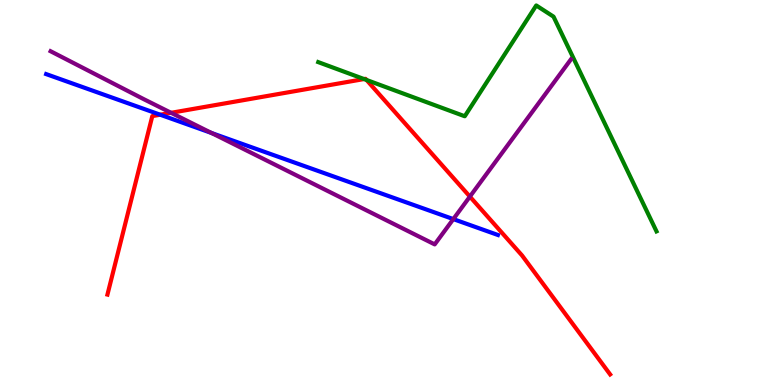[{'lines': ['blue', 'red'], 'intersections': [{'x': 2.07, 'y': 7.02}]}, {'lines': ['green', 'red'], 'intersections': [{'x': 4.7, 'y': 7.95}, {'x': 4.73, 'y': 7.92}]}, {'lines': ['purple', 'red'], 'intersections': [{'x': 2.21, 'y': 7.07}, {'x': 6.06, 'y': 4.89}]}, {'lines': ['blue', 'green'], 'intersections': []}, {'lines': ['blue', 'purple'], 'intersections': [{'x': 2.73, 'y': 6.55}, {'x': 5.85, 'y': 4.31}]}, {'lines': ['green', 'purple'], 'intersections': []}]